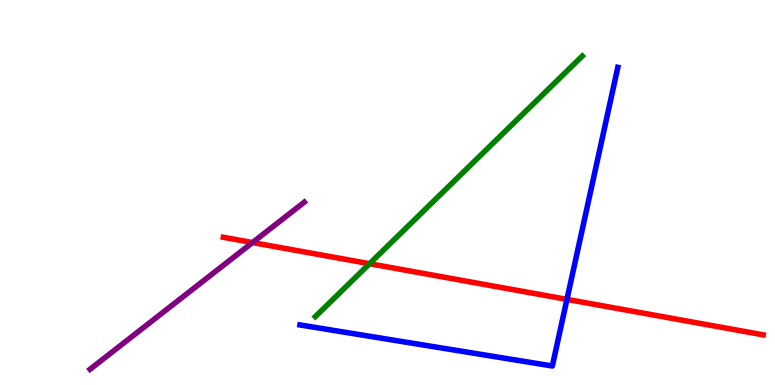[{'lines': ['blue', 'red'], 'intersections': [{'x': 7.32, 'y': 2.22}]}, {'lines': ['green', 'red'], 'intersections': [{'x': 4.77, 'y': 3.15}]}, {'lines': ['purple', 'red'], 'intersections': [{'x': 3.26, 'y': 3.7}]}, {'lines': ['blue', 'green'], 'intersections': []}, {'lines': ['blue', 'purple'], 'intersections': []}, {'lines': ['green', 'purple'], 'intersections': []}]